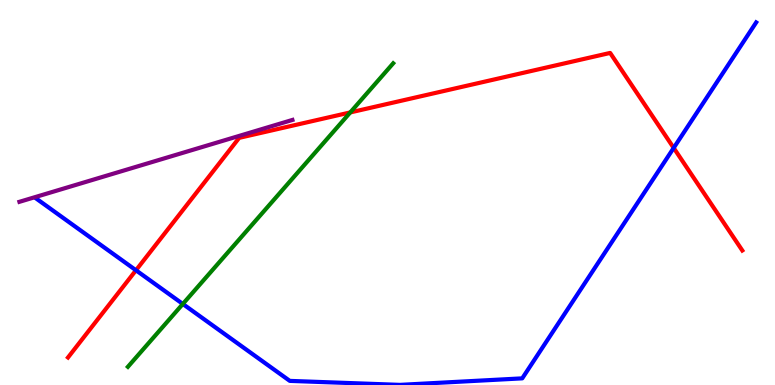[{'lines': ['blue', 'red'], 'intersections': [{'x': 1.75, 'y': 2.98}, {'x': 8.69, 'y': 6.16}]}, {'lines': ['green', 'red'], 'intersections': [{'x': 4.52, 'y': 7.08}]}, {'lines': ['purple', 'red'], 'intersections': []}, {'lines': ['blue', 'green'], 'intersections': [{'x': 2.36, 'y': 2.1}]}, {'lines': ['blue', 'purple'], 'intersections': []}, {'lines': ['green', 'purple'], 'intersections': []}]